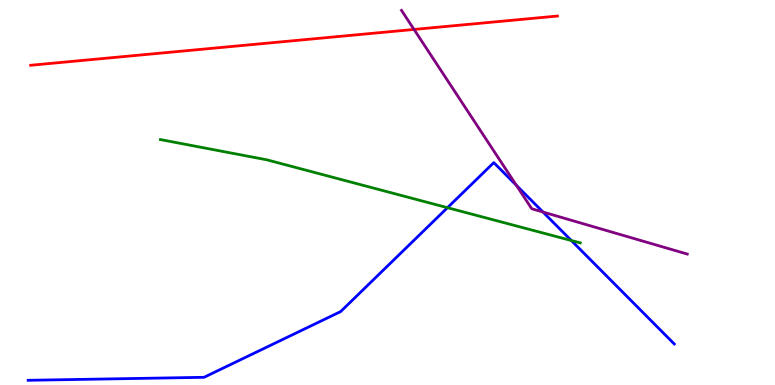[{'lines': ['blue', 'red'], 'intersections': []}, {'lines': ['green', 'red'], 'intersections': []}, {'lines': ['purple', 'red'], 'intersections': [{'x': 5.34, 'y': 9.24}]}, {'lines': ['blue', 'green'], 'intersections': [{'x': 5.77, 'y': 4.61}, {'x': 7.37, 'y': 3.75}]}, {'lines': ['blue', 'purple'], 'intersections': [{'x': 6.66, 'y': 5.19}, {'x': 7.01, 'y': 4.49}]}, {'lines': ['green', 'purple'], 'intersections': []}]